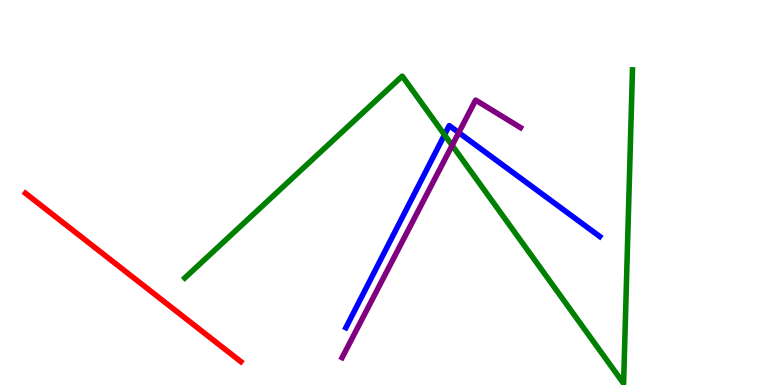[{'lines': ['blue', 'red'], 'intersections': []}, {'lines': ['green', 'red'], 'intersections': []}, {'lines': ['purple', 'red'], 'intersections': []}, {'lines': ['blue', 'green'], 'intersections': [{'x': 5.74, 'y': 6.5}]}, {'lines': ['blue', 'purple'], 'intersections': [{'x': 5.92, 'y': 6.56}]}, {'lines': ['green', 'purple'], 'intersections': [{'x': 5.83, 'y': 6.22}]}]